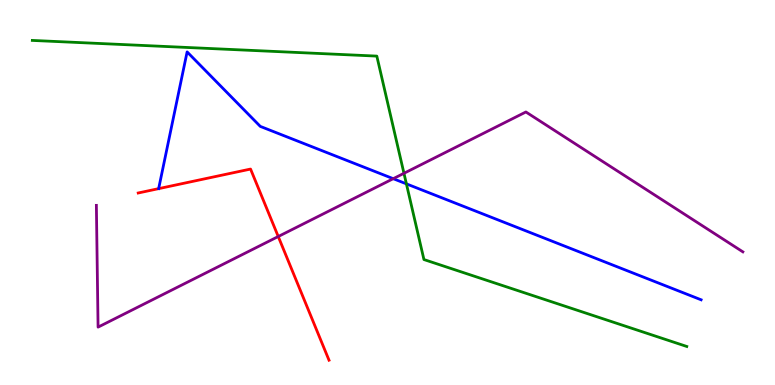[{'lines': ['blue', 'red'], 'intersections': []}, {'lines': ['green', 'red'], 'intersections': []}, {'lines': ['purple', 'red'], 'intersections': [{'x': 3.59, 'y': 3.86}]}, {'lines': ['blue', 'green'], 'intersections': [{'x': 5.24, 'y': 5.22}]}, {'lines': ['blue', 'purple'], 'intersections': [{'x': 5.07, 'y': 5.36}]}, {'lines': ['green', 'purple'], 'intersections': [{'x': 5.21, 'y': 5.5}]}]